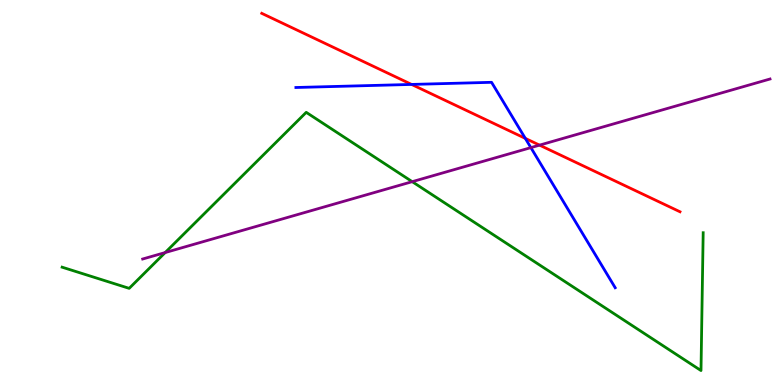[{'lines': ['blue', 'red'], 'intersections': [{'x': 5.31, 'y': 7.81}, {'x': 6.78, 'y': 6.41}]}, {'lines': ['green', 'red'], 'intersections': []}, {'lines': ['purple', 'red'], 'intersections': [{'x': 6.96, 'y': 6.23}]}, {'lines': ['blue', 'green'], 'intersections': []}, {'lines': ['blue', 'purple'], 'intersections': [{'x': 6.85, 'y': 6.17}]}, {'lines': ['green', 'purple'], 'intersections': [{'x': 2.13, 'y': 3.44}, {'x': 5.32, 'y': 5.28}]}]